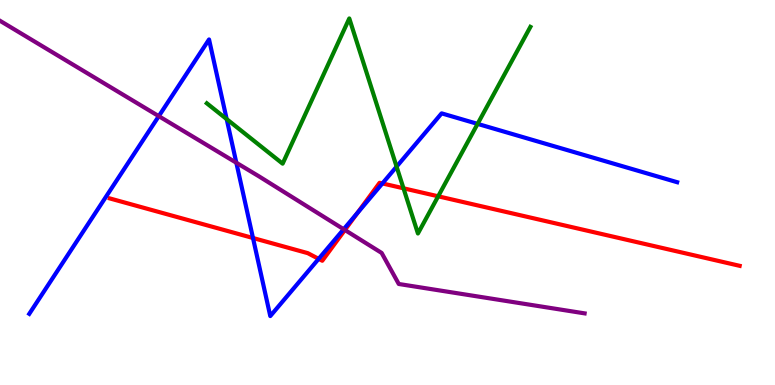[{'lines': ['blue', 'red'], 'intersections': [{'x': 3.26, 'y': 3.82}, {'x': 4.11, 'y': 3.28}, {'x': 4.61, 'y': 4.47}, {'x': 4.93, 'y': 5.24}]}, {'lines': ['green', 'red'], 'intersections': [{'x': 5.21, 'y': 5.11}, {'x': 5.65, 'y': 4.9}]}, {'lines': ['purple', 'red'], 'intersections': [{'x': 4.45, 'y': 4.03}]}, {'lines': ['blue', 'green'], 'intersections': [{'x': 2.92, 'y': 6.91}, {'x': 5.12, 'y': 5.67}, {'x': 6.16, 'y': 6.78}]}, {'lines': ['blue', 'purple'], 'intersections': [{'x': 2.05, 'y': 6.98}, {'x': 3.05, 'y': 5.77}, {'x': 4.43, 'y': 4.05}]}, {'lines': ['green', 'purple'], 'intersections': []}]